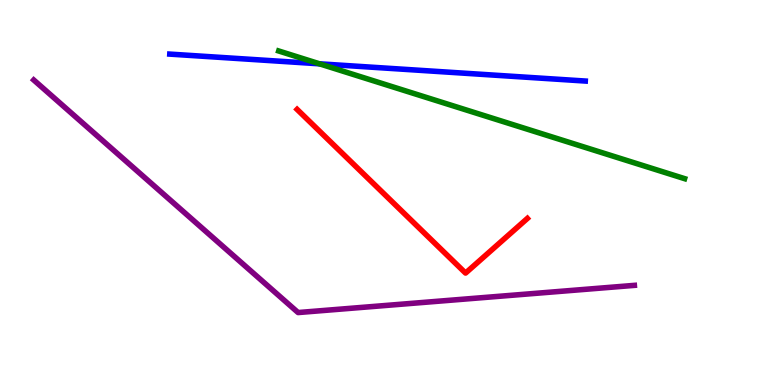[{'lines': ['blue', 'red'], 'intersections': []}, {'lines': ['green', 'red'], 'intersections': []}, {'lines': ['purple', 'red'], 'intersections': []}, {'lines': ['blue', 'green'], 'intersections': [{'x': 4.12, 'y': 8.34}]}, {'lines': ['blue', 'purple'], 'intersections': []}, {'lines': ['green', 'purple'], 'intersections': []}]